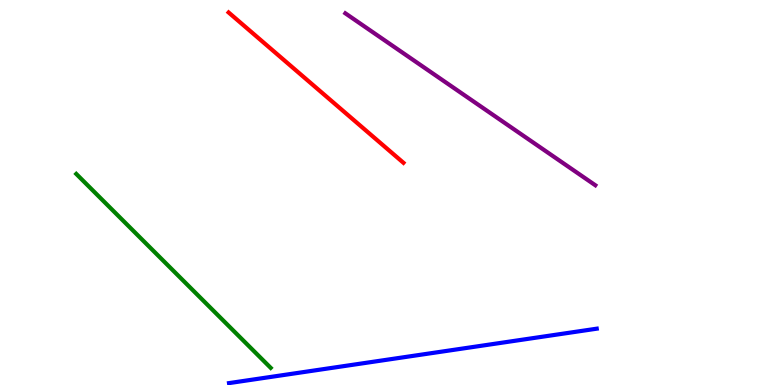[{'lines': ['blue', 'red'], 'intersections': []}, {'lines': ['green', 'red'], 'intersections': []}, {'lines': ['purple', 'red'], 'intersections': []}, {'lines': ['blue', 'green'], 'intersections': []}, {'lines': ['blue', 'purple'], 'intersections': []}, {'lines': ['green', 'purple'], 'intersections': []}]